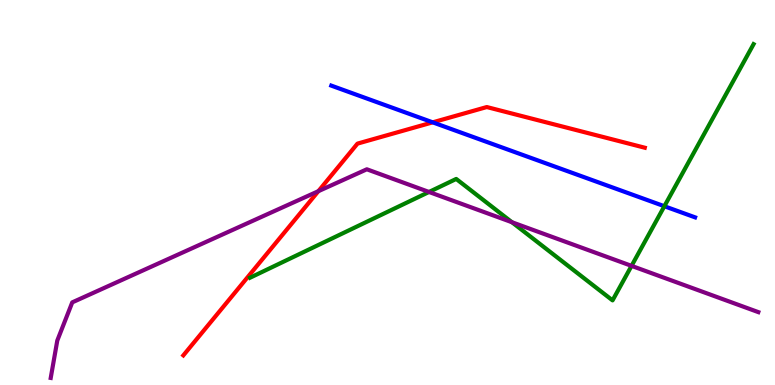[{'lines': ['blue', 'red'], 'intersections': [{'x': 5.58, 'y': 6.82}]}, {'lines': ['green', 'red'], 'intersections': []}, {'lines': ['purple', 'red'], 'intersections': [{'x': 4.11, 'y': 5.03}]}, {'lines': ['blue', 'green'], 'intersections': [{'x': 8.57, 'y': 4.64}]}, {'lines': ['blue', 'purple'], 'intersections': []}, {'lines': ['green', 'purple'], 'intersections': [{'x': 5.54, 'y': 5.01}, {'x': 6.61, 'y': 4.23}, {'x': 8.15, 'y': 3.09}]}]